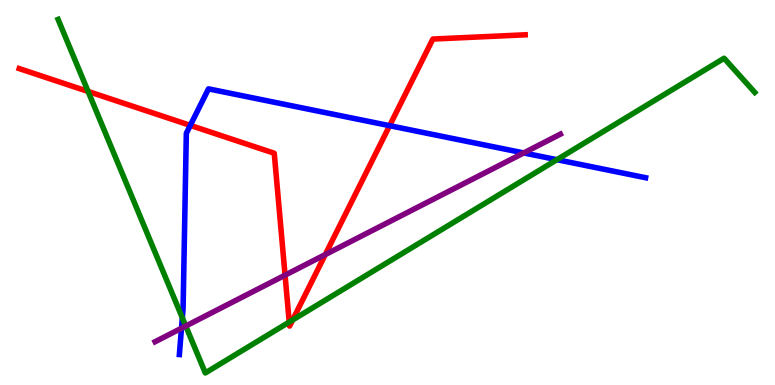[{'lines': ['blue', 'red'], 'intersections': [{'x': 2.46, 'y': 6.74}, {'x': 5.03, 'y': 6.74}]}, {'lines': ['green', 'red'], 'intersections': [{'x': 1.14, 'y': 7.62}, {'x': 3.73, 'y': 1.64}, {'x': 3.78, 'y': 1.69}]}, {'lines': ['purple', 'red'], 'intersections': [{'x': 3.68, 'y': 2.85}, {'x': 4.2, 'y': 3.39}]}, {'lines': ['blue', 'green'], 'intersections': [{'x': 2.35, 'y': 1.75}, {'x': 7.19, 'y': 5.85}]}, {'lines': ['blue', 'purple'], 'intersections': [{'x': 2.34, 'y': 1.47}, {'x': 6.76, 'y': 6.03}]}, {'lines': ['green', 'purple'], 'intersections': [{'x': 2.4, 'y': 1.53}]}]